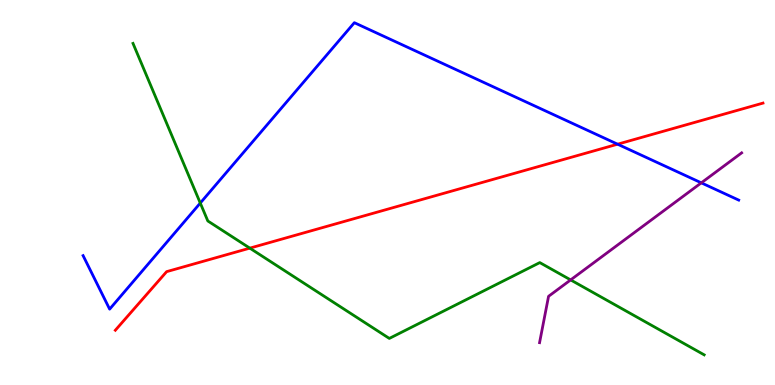[{'lines': ['blue', 'red'], 'intersections': [{'x': 7.97, 'y': 6.25}]}, {'lines': ['green', 'red'], 'intersections': [{'x': 3.22, 'y': 3.55}]}, {'lines': ['purple', 'red'], 'intersections': []}, {'lines': ['blue', 'green'], 'intersections': [{'x': 2.58, 'y': 4.73}]}, {'lines': ['blue', 'purple'], 'intersections': [{'x': 9.05, 'y': 5.25}]}, {'lines': ['green', 'purple'], 'intersections': [{'x': 7.36, 'y': 2.73}]}]